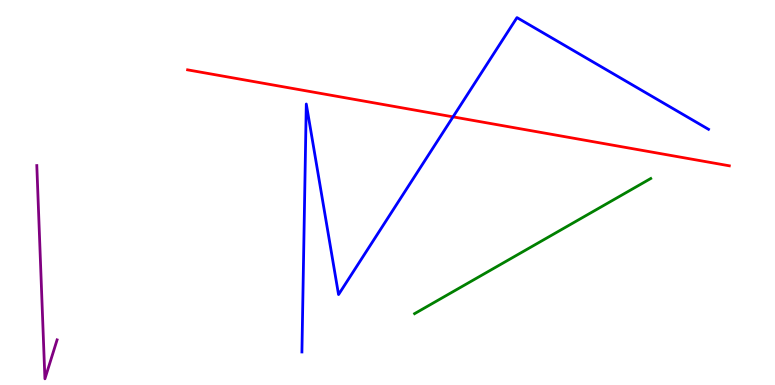[{'lines': ['blue', 'red'], 'intersections': [{'x': 5.85, 'y': 6.96}]}, {'lines': ['green', 'red'], 'intersections': []}, {'lines': ['purple', 'red'], 'intersections': []}, {'lines': ['blue', 'green'], 'intersections': []}, {'lines': ['blue', 'purple'], 'intersections': []}, {'lines': ['green', 'purple'], 'intersections': []}]